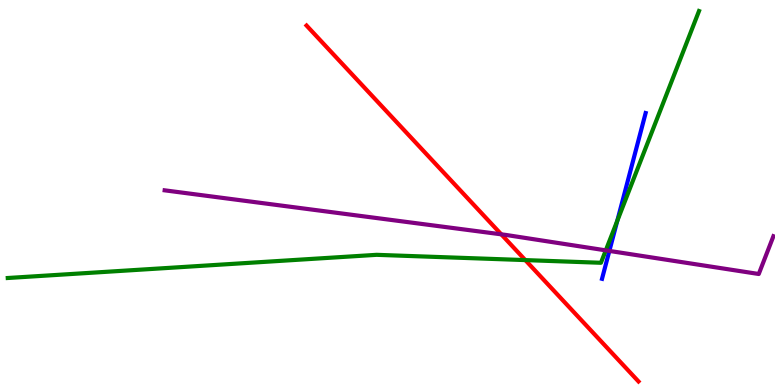[{'lines': ['blue', 'red'], 'intersections': []}, {'lines': ['green', 'red'], 'intersections': [{'x': 6.78, 'y': 3.24}]}, {'lines': ['purple', 'red'], 'intersections': [{'x': 6.47, 'y': 3.91}]}, {'lines': ['blue', 'green'], 'intersections': [{'x': 7.96, 'y': 4.26}]}, {'lines': ['blue', 'purple'], 'intersections': [{'x': 7.86, 'y': 3.48}]}, {'lines': ['green', 'purple'], 'intersections': [{'x': 7.82, 'y': 3.5}]}]